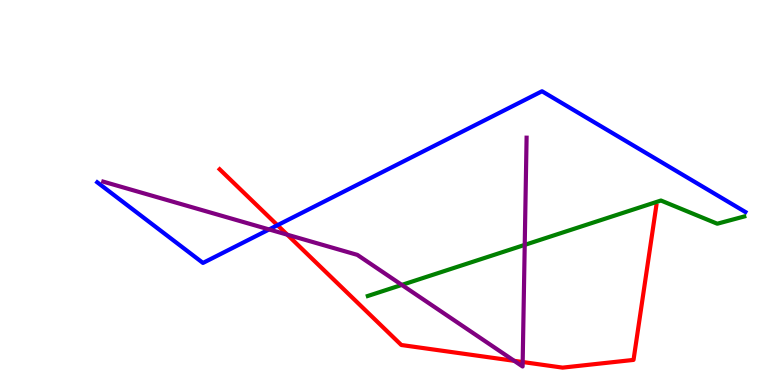[{'lines': ['blue', 'red'], 'intersections': [{'x': 3.58, 'y': 4.15}]}, {'lines': ['green', 'red'], 'intersections': []}, {'lines': ['purple', 'red'], 'intersections': [{'x': 3.71, 'y': 3.9}, {'x': 6.64, 'y': 0.628}, {'x': 6.74, 'y': 0.597}]}, {'lines': ['blue', 'green'], 'intersections': []}, {'lines': ['blue', 'purple'], 'intersections': [{'x': 3.47, 'y': 4.04}]}, {'lines': ['green', 'purple'], 'intersections': [{'x': 5.18, 'y': 2.6}, {'x': 6.77, 'y': 3.64}]}]